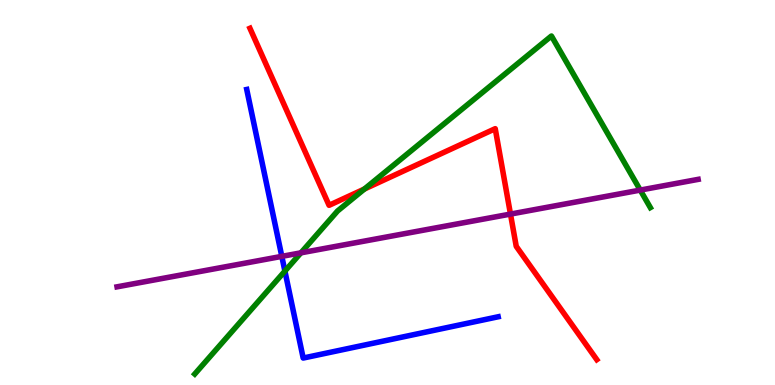[{'lines': ['blue', 'red'], 'intersections': []}, {'lines': ['green', 'red'], 'intersections': [{'x': 4.7, 'y': 5.09}]}, {'lines': ['purple', 'red'], 'intersections': [{'x': 6.59, 'y': 4.44}]}, {'lines': ['blue', 'green'], 'intersections': [{'x': 3.68, 'y': 2.96}]}, {'lines': ['blue', 'purple'], 'intersections': [{'x': 3.64, 'y': 3.34}]}, {'lines': ['green', 'purple'], 'intersections': [{'x': 3.88, 'y': 3.43}, {'x': 8.26, 'y': 5.06}]}]